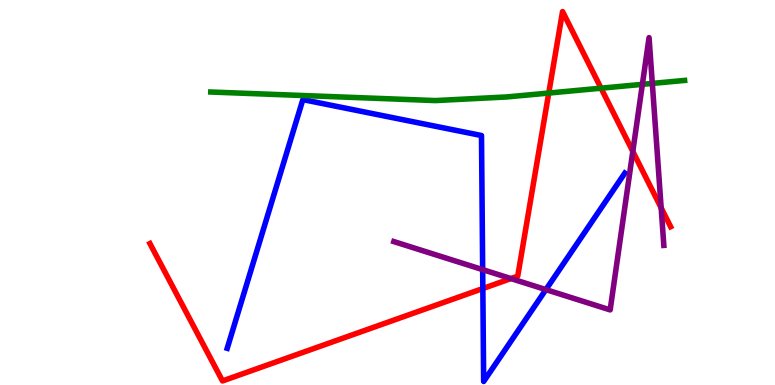[{'lines': ['blue', 'red'], 'intersections': [{'x': 6.23, 'y': 2.51}]}, {'lines': ['green', 'red'], 'intersections': [{'x': 7.08, 'y': 7.58}, {'x': 7.76, 'y': 7.71}]}, {'lines': ['purple', 'red'], 'intersections': [{'x': 6.59, 'y': 2.76}, {'x': 8.17, 'y': 6.07}, {'x': 8.53, 'y': 4.6}]}, {'lines': ['blue', 'green'], 'intersections': []}, {'lines': ['blue', 'purple'], 'intersections': [{'x': 6.23, 'y': 3.0}, {'x': 7.04, 'y': 2.48}]}, {'lines': ['green', 'purple'], 'intersections': [{'x': 8.29, 'y': 7.81}, {'x': 8.42, 'y': 7.83}]}]